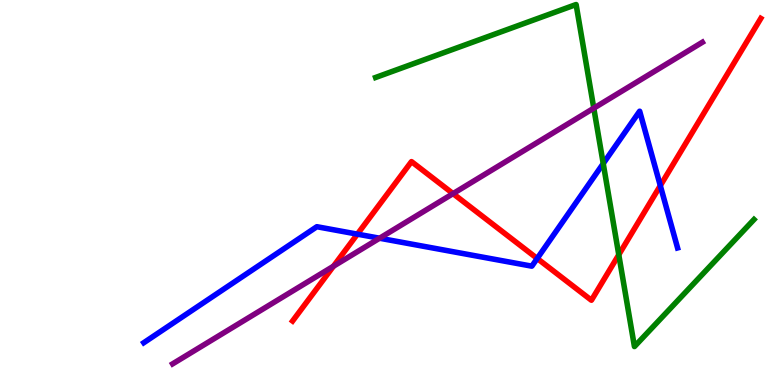[{'lines': ['blue', 'red'], 'intersections': [{'x': 4.61, 'y': 3.92}, {'x': 6.93, 'y': 3.29}, {'x': 8.52, 'y': 5.18}]}, {'lines': ['green', 'red'], 'intersections': [{'x': 7.98, 'y': 3.38}]}, {'lines': ['purple', 'red'], 'intersections': [{'x': 4.3, 'y': 3.09}, {'x': 5.85, 'y': 4.97}]}, {'lines': ['blue', 'green'], 'intersections': [{'x': 7.78, 'y': 5.75}]}, {'lines': ['blue', 'purple'], 'intersections': [{'x': 4.9, 'y': 3.81}]}, {'lines': ['green', 'purple'], 'intersections': [{'x': 7.66, 'y': 7.19}]}]